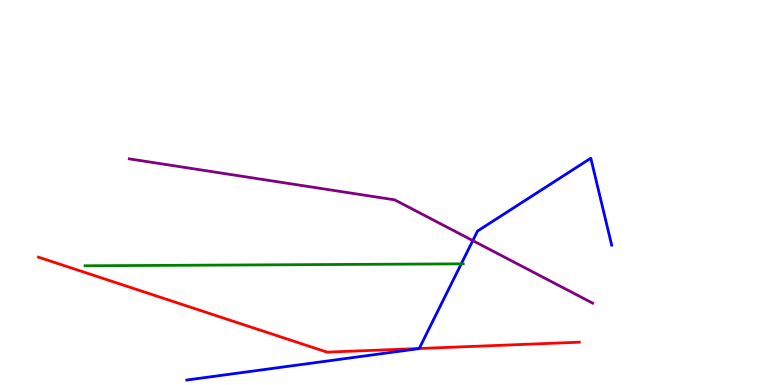[{'lines': ['blue', 'red'], 'intersections': [{'x': 5.41, 'y': 0.948}]}, {'lines': ['green', 'red'], 'intersections': []}, {'lines': ['purple', 'red'], 'intersections': []}, {'lines': ['blue', 'green'], 'intersections': [{'x': 5.95, 'y': 3.15}]}, {'lines': ['blue', 'purple'], 'intersections': [{'x': 6.1, 'y': 3.75}]}, {'lines': ['green', 'purple'], 'intersections': []}]